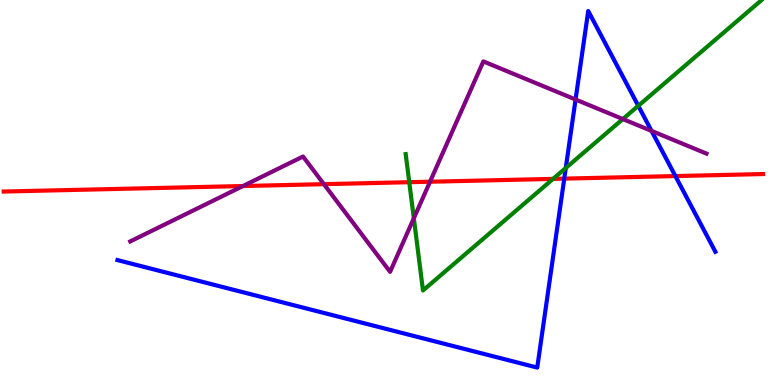[{'lines': ['blue', 'red'], 'intersections': [{'x': 7.28, 'y': 5.36}, {'x': 8.71, 'y': 5.43}]}, {'lines': ['green', 'red'], 'intersections': [{'x': 5.28, 'y': 5.27}, {'x': 7.14, 'y': 5.35}]}, {'lines': ['purple', 'red'], 'intersections': [{'x': 3.14, 'y': 5.17}, {'x': 4.18, 'y': 5.22}, {'x': 5.55, 'y': 5.28}]}, {'lines': ['blue', 'green'], 'intersections': [{'x': 7.3, 'y': 5.64}, {'x': 8.24, 'y': 7.25}]}, {'lines': ['blue', 'purple'], 'intersections': [{'x': 7.43, 'y': 7.42}, {'x': 8.41, 'y': 6.6}]}, {'lines': ['green', 'purple'], 'intersections': [{'x': 5.34, 'y': 4.33}, {'x': 8.04, 'y': 6.91}]}]